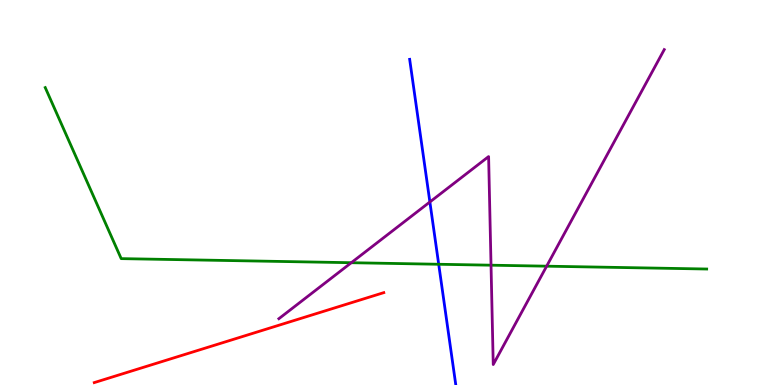[{'lines': ['blue', 'red'], 'intersections': []}, {'lines': ['green', 'red'], 'intersections': []}, {'lines': ['purple', 'red'], 'intersections': []}, {'lines': ['blue', 'green'], 'intersections': [{'x': 5.66, 'y': 3.14}]}, {'lines': ['blue', 'purple'], 'intersections': [{'x': 5.55, 'y': 4.75}]}, {'lines': ['green', 'purple'], 'intersections': [{'x': 4.53, 'y': 3.18}, {'x': 6.34, 'y': 3.11}, {'x': 7.05, 'y': 3.09}]}]